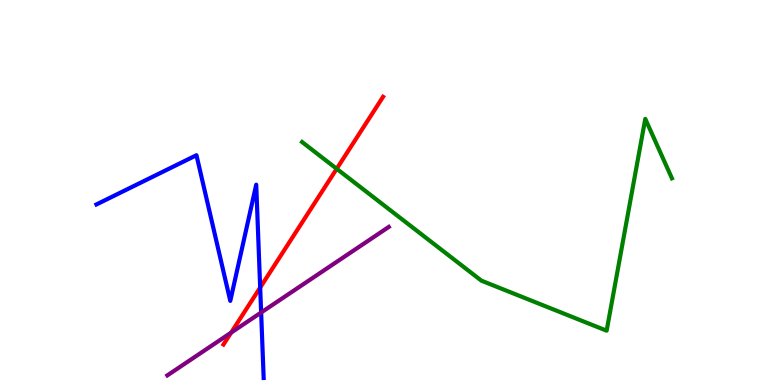[{'lines': ['blue', 'red'], 'intersections': [{'x': 3.36, 'y': 2.53}]}, {'lines': ['green', 'red'], 'intersections': [{'x': 4.34, 'y': 5.62}]}, {'lines': ['purple', 'red'], 'intersections': [{'x': 2.98, 'y': 1.36}]}, {'lines': ['blue', 'green'], 'intersections': []}, {'lines': ['blue', 'purple'], 'intersections': [{'x': 3.37, 'y': 1.88}]}, {'lines': ['green', 'purple'], 'intersections': []}]